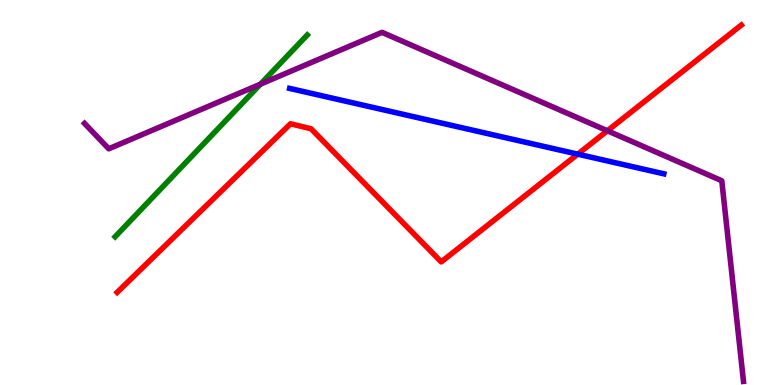[{'lines': ['blue', 'red'], 'intersections': [{'x': 7.45, 'y': 6.0}]}, {'lines': ['green', 'red'], 'intersections': []}, {'lines': ['purple', 'red'], 'intersections': [{'x': 7.84, 'y': 6.6}]}, {'lines': ['blue', 'green'], 'intersections': []}, {'lines': ['blue', 'purple'], 'intersections': []}, {'lines': ['green', 'purple'], 'intersections': [{'x': 3.36, 'y': 7.81}]}]